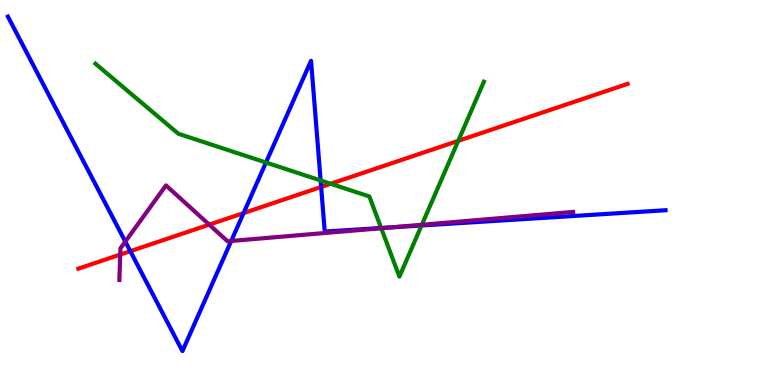[{'lines': ['blue', 'red'], 'intersections': [{'x': 1.68, 'y': 3.48}, {'x': 3.14, 'y': 4.47}, {'x': 4.14, 'y': 5.14}]}, {'lines': ['green', 'red'], 'intersections': [{'x': 4.27, 'y': 5.23}, {'x': 5.91, 'y': 6.34}]}, {'lines': ['purple', 'red'], 'intersections': [{'x': 1.55, 'y': 3.39}, {'x': 2.7, 'y': 4.17}]}, {'lines': ['blue', 'green'], 'intersections': [{'x': 3.43, 'y': 5.78}, {'x': 4.14, 'y': 5.31}, {'x': 4.92, 'y': 4.08}, {'x': 5.44, 'y': 4.14}]}, {'lines': ['blue', 'purple'], 'intersections': [{'x': 1.62, 'y': 3.72}, {'x': 2.98, 'y': 3.74}, {'x': 5.04, 'y': 4.09}]}, {'lines': ['green', 'purple'], 'intersections': [{'x': 4.92, 'y': 4.07}, {'x': 5.44, 'y': 4.16}]}]